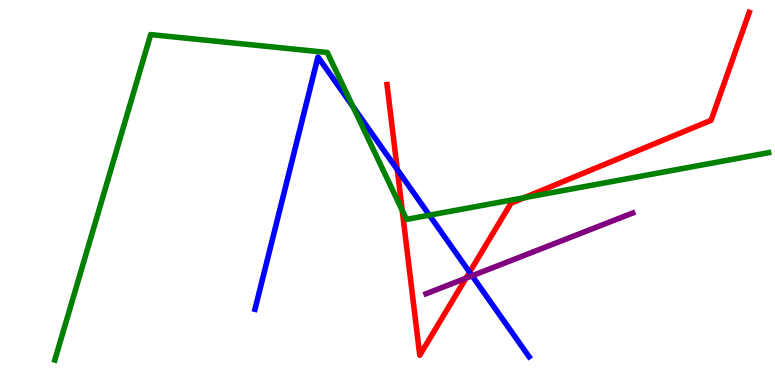[{'lines': ['blue', 'red'], 'intersections': [{'x': 5.13, 'y': 5.59}, {'x': 6.06, 'y': 2.93}]}, {'lines': ['green', 'red'], 'intersections': [{'x': 5.19, 'y': 4.54}, {'x': 6.76, 'y': 4.87}]}, {'lines': ['purple', 'red'], 'intersections': [{'x': 6.01, 'y': 2.78}]}, {'lines': ['blue', 'green'], 'intersections': [{'x': 4.56, 'y': 7.22}, {'x': 5.54, 'y': 4.41}]}, {'lines': ['blue', 'purple'], 'intersections': [{'x': 6.09, 'y': 2.84}]}, {'lines': ['green', 'purple'], 'intersections': []}]